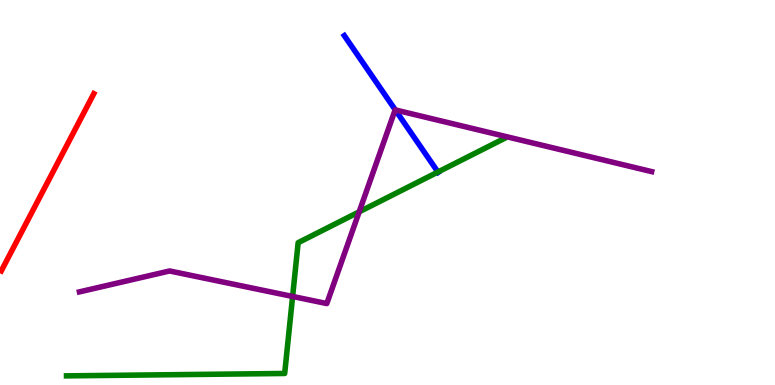[{'lines': ['blue', 'red'], 'intersections': []}, {'lines': ['green', 'red'], 'intersections': []}, {'lines': ['purple', 'red'], 'intersections': []}, {'lines': ['blue', 'green'], 'intersections': [{'x': 5.65, 'y': 5.53}]}, {'lines': ['blue', 'purple'], 'intersections': [{'x': 5.1, 'y': 7.14}]}, {'lines': ['green', 'purple'], 'intersections': [{'x': 3.78, 'y': 2.3}, {'x': 4.63, 'y': 4.5}]}]